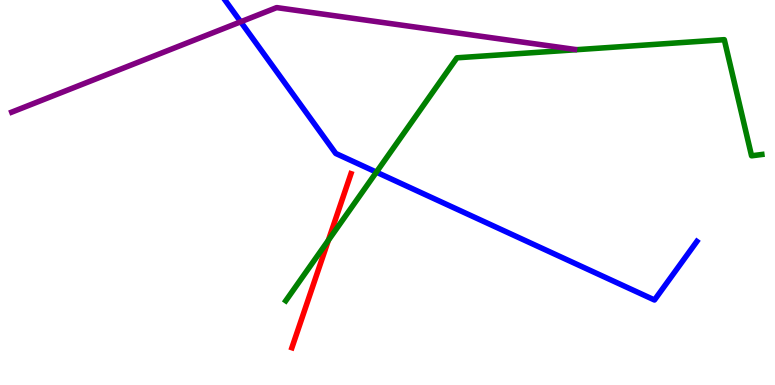[{'lines': ['blue', 'red'], 'intersections': []}, {'lines': ['green', 'red'], 'intersections': [{'x': 4.24, 'y': 3.76}]}, {'lines': ['purple', 'red'], 'intersections': []}, {'lines': ['blue', 'green'], 'intersections': [{'x': 4.86, 'y': 5.53}]}, {'lines': ['blue', 'purple'], 'intersections': [{'x': 3.11, 'y': 9.43}]}, {'lines': ['green', 'purple'], 'intersections': []}]